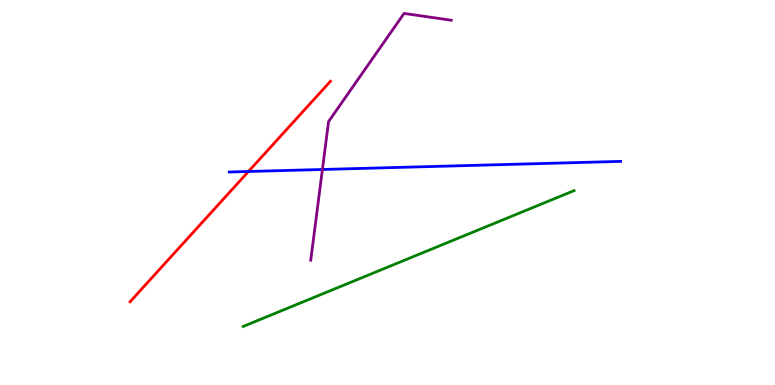[{'lines': ['blue', 'red'], 'intersections': [{'x': 3.21, 'y': 5.55}]}, {'lines': ['green', 'red'], 'intersections': []}, {'lines': ['purple', 'red'], 'intersections': []}, {'lines': ['blue', 'green'], 'intersections': []}, {'lines': ['blue', 'purple'], 'intersections': [{'x': 4.16, 'y': 5.6}]}, {'lines': ['green', 'purple'], 'intersections': []}]